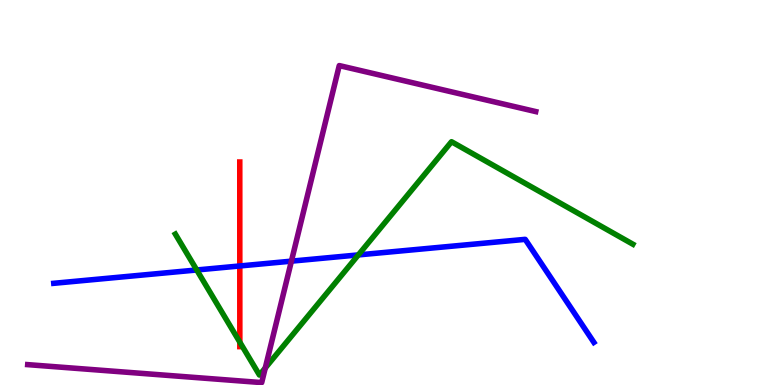[{'lines': ['blue', 'red'], 'intersections': [{'x': 3.09, 'y': 3.09}]}, {'lines': ['green', 'red'], 'intersections': [{'x': 3.09, 'y': 1.11}]}, {'lines': ['purple', 'red'], 'intersections': []}, {'lines': ['blue', 'green'], 'intersections': [{'x': 2.54, 'y': 2.99}, {'x': 4.62, 'y': 3.38}]}, {'lines': ['blue', 'purple'], 'intersections': [{'x': 3.76, 'y': 3.22}]}, {'lines': ['green', 'purple'], 'intersections': [{'x': 3.42, 'y': 0.442}]}]